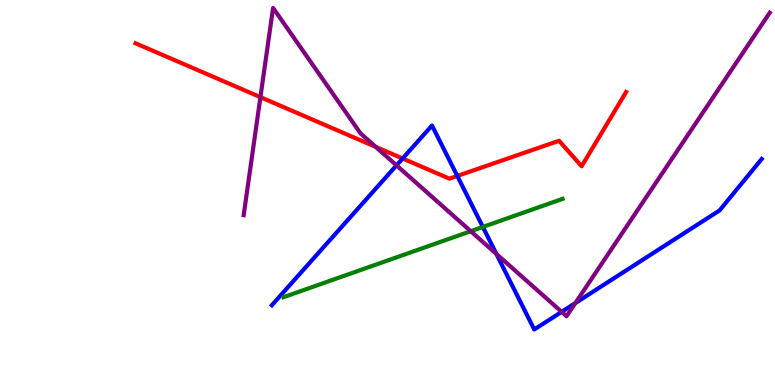[{'lines': ['blue', 'red'], 'intersections': [{'x': 5.2, 'y': 5.88}, {'x': 5.9, 'y': 5.43}]}, {'lines': ['green', 'red'], 'intersections': []}, {'lines': ['purple', 'red'], 'intersections': [{'x': 3.36, 'y': 7.48}, {'x': 4.85, 'y': 6.19}]}, {'lines': ['blue', 'green'], 'intersections': [{'x': 6.23, 'y': 4.11}]}, {'lines': ['blue', 'purple'], 'intersections': [{'x': 5.12, 'y': 5.71}, {'x': 6.41, 'y': 3.4}, {'x': 7.25, 'y': 1.9}, {'x': 7.42, 'y': 2.13}]}, {'lines': ['green', 'purple'], 'intersections': [{'x': 6.07, 'y': 3.99}]}]